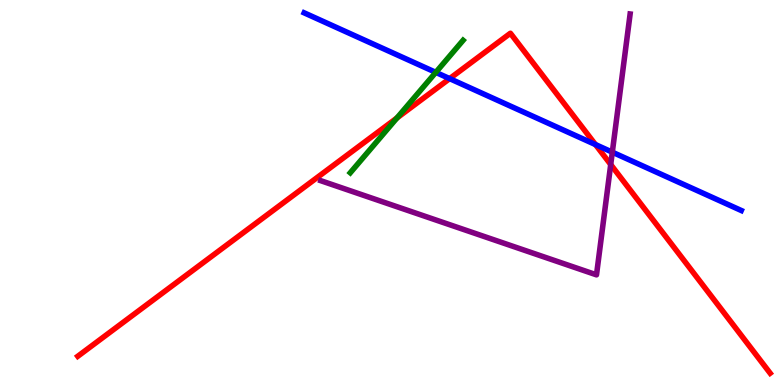[{'lines': ['blue', 'red'], 'intersections': [{'x': 5.8, 'y': 7.96}, {'x': 7.68, 'y': 6.25}]}, {'lines': ['green', 'red'], 'intersections': [{'x': 5.12, 'y': 6.94}]}, {'lines': ['purple', 'red'], 'intersections': [{'x': 7.88, 'y': 5.73}]}, {'lines': ['blue', 'green'], 'intersections': [{'x': 5.62, 'y': 8.12}]}, {'lines': ['blue', 'purple'], 'intersections': [{'x': 7.9, 'y': 6.05}]}, {'lines': ['green', 'purple'], 'intersections': []}]